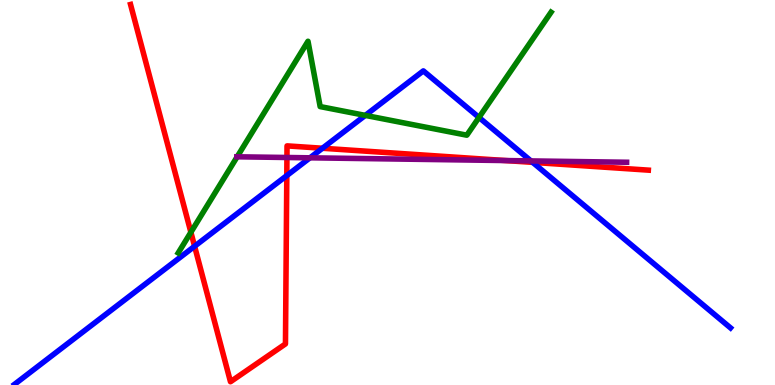[{'lines': ['blue', 'red'], 'intersections': [{'x': 2.51, 'y': 3.6}, {'x': 3.7, 'y': 5.44}, {'x': 4.16, 'y': 6.15}, {'x': 6.87, 'y': 5.78}]}, {'lines': ['green', 'red'], 'intersections': [{'x': 2.46, 'y': 3.97}]}, {'lines': ['purple', 'red'], 'intersections': [{'x': 3.7, 'y': 5.91}, {'x': 6.52, 'y': 5.83}]}, {'lines': ['blue', 'green'], 'intersections': [{'x': 4.71, 'y': 7.0}, {'x': 6.18, 'y': 6.95}]}, {'lines': ['blue', 'purple'], 'intersections': [{'x': 4.0, 'y': 5.9}, {'x': 6.85, 'y': 5.82}]}, {'lines': ['green', 'purple'], 'intersections': [{'x': 3.06, 'y': 5.93}]}]